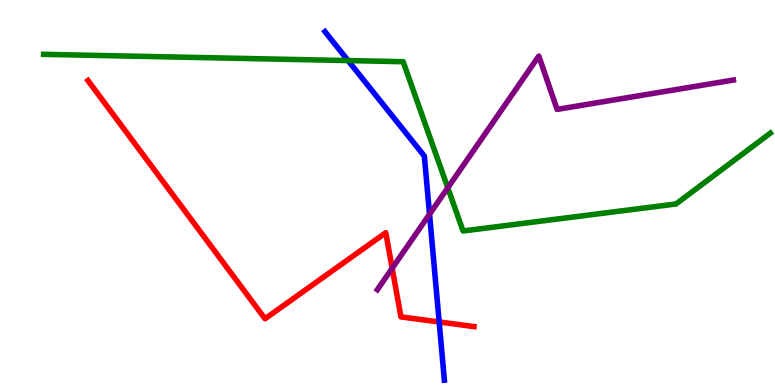[{'lines': ['blue', 'red'], 'intersections': [{'x': 5.67, 'y': 1.64}]}, {'lines': ['green', 'red'], 'intersections': []}, {'lines': ['purple', 'red'], 'intersections': [{'x': 5.06, 'y': 3.03}]}, {'lines': ['blue', 'green'], 'intersections': [{'x': 4.49, 'y': 8.43}]}, {'lines': ['blue', 'purple'], 'intersections': [{'x': 5.54, 'y': 4.44}]}, {'lines': ['green', 'purple'], 'intersections': [{'x': 5.78, 'y': 5.12}]}]